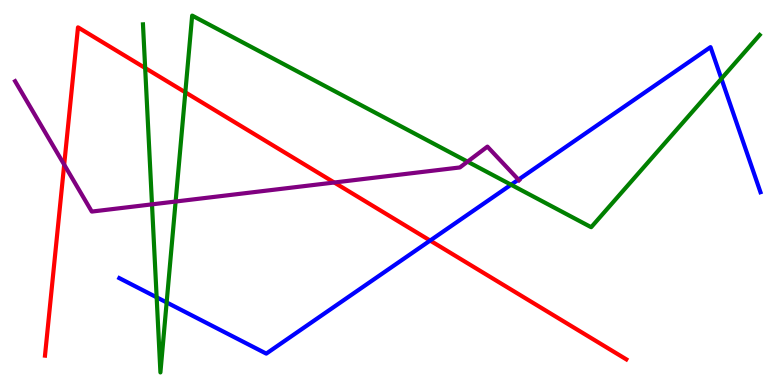[{'lines': ['blue', 'red'], 'intersections': [{'x': 5.55, 'y': 3.75}]}, {'lines': ['green', 'red'], 'intersections': [{'x': 1.87, 'y': 8.23}, {'x': 2.39, 'y': 7.6}]}, {'lines': ['purple', 'red'], 'intersections': [{'x': 0.828, 'y': 5.72}, {'x': 4.31, 'y': 5.26}]}, {'lines': ['blue', 'green'], 'intersections': [{'x': 2.02, 'y': 2.28}, {'x': 2.15, 'y': 2.14}, {'x': 6.59, 'y': 5.2}, {'x': 9.31, 'y': 7.96}]}, {'lines': ['blue', 'purple'], 'intersections': [{'x': 6.69, 'y': 5.33}]}, {'lines': ['green', 'purple'], 'intersections': [{'x': 1.96, 'y': 4.69}, {'x': 2.27, 'y': 4.77}, {'x': 6.03, 'y': 5.8}]}]